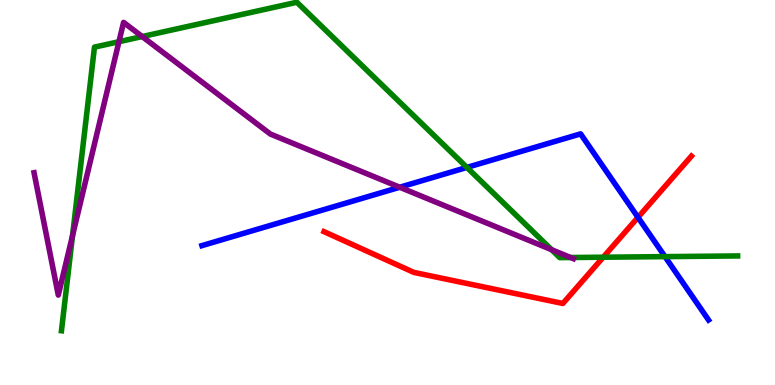[{'lines': ['blue', 'red'], 'intersections': [{'x': 8.23, 'y': 4.35}]}, {'lines': ['green', 'red'], 'intersections': [{'x': 7.78, 'y': 3.32}]}, {'lines': ['purple', 'red'], 'intersections': []}, {'lines': ['blue', 'green'], 'intersections': [{'x': 6.02, 'y': 5.65}, {'x': 8.58, 'y': 3.33}]}, {'lines': ['blue', 'purple'], 'intersections': [{'x': 5.16, 'y': 5.14}]}, {'lines': ['green', 'purple'], 'intersections': [{'x': 0.936, 'y': 3.88}, {'x': 1.53, 'y': 8.92}, {'x': 1.83, 'y': 9.05}, {'x': 7.12, 'y': 3.51}, {'x': 7.36, 'y': 3.31}]}]